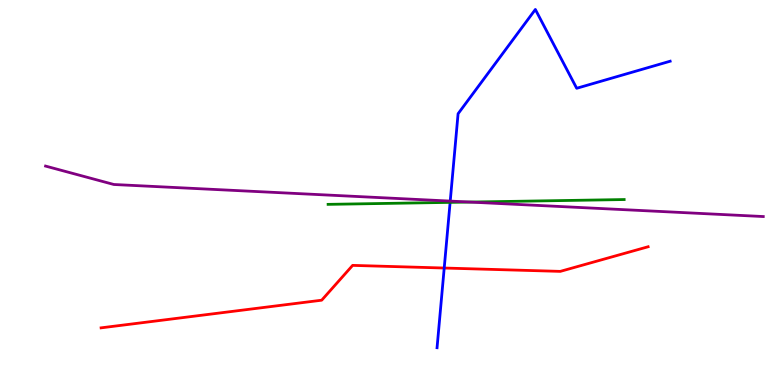[{'lines': ['blue', 'red'], 'intersections': [{'x': 5.73, 'y': 3.04}]}, {'lines': ['green', 'red'], 'intersections': []}, {'lines': ['purple', 'red'], 'intersections': []}, {'lines': ['blue', 'green'], 'intersections': [{'x': 5.81, 'y': 4.74}]}, {'lines': ['blue', 'purple'], 'intersections': [{'x': 5.81, 'y': 4.78}]}, {'lines': ['green', 'purple'], 'intersections': [{'x': 6.06, 'y': 4.75}]}]